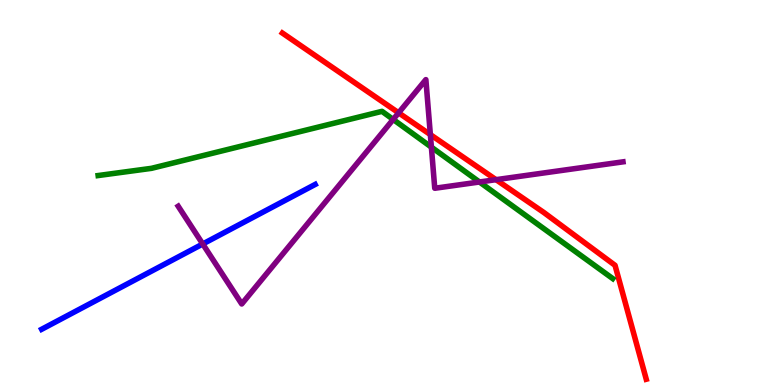[{'lines': ['blue', 'red'], 'intersections': []}, {'lines': ['green', 'red'], 'intersections': []}, {'lines': ['purple', 'red'], 'intersections': [{'x': 5.14, 'y': 7.07}, {'x': 5.55, 'y': 6.5}, {'x': 6.4, 'y': 5.33}]}, {'lines': ['blue', 'green'], 'intersections': []}, {'lines': ['blue', 'purple'], 'intersections': [{'x': 2.62, 'y': 3.66}]}, {'lines': ['green', 'purple'], 'intersections': [{'x': 5.07, 'y': 6.9}, {'x': 5.57, 'y': 6.18}, {'x': 6.19, 'y': 5.27}]}]